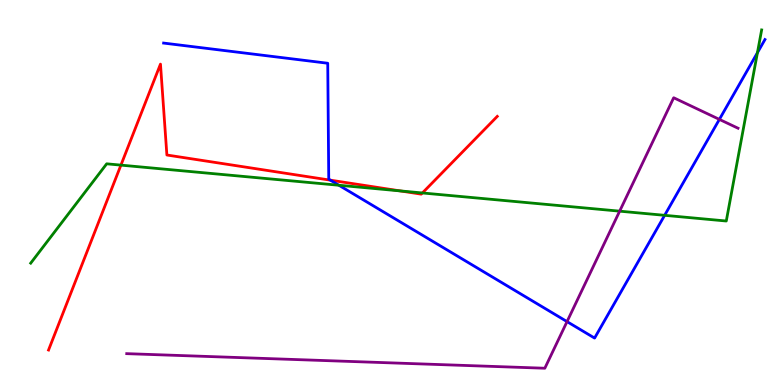[{'lines': ['blue', 'red'], 'intersections': [{'x': 4.26, 'y': 5.32}]}, {'lines': ['green', 'red'], 'intersections': [{'x': 1.56, 'y': 5.71}, {'x': 5.16, 'y': 5.04}, {'x': 5.45, 'y': 4.99}]}, {'lines': ['purple', 'red'], 'intersections': []}, {'lines': ['blue', 'green'], 'intersections': [{'x': 4.37, 'y': 5.19}, {'x': 8.58, 'y': 4.41}, {'x': 9.77, 'y': 8.63}]}, {'lines': ['blue', 'purple'], 'intersections': [{'x': 7.32, 'y': 1.65}, {'x': 9.28, 'y': 6.9}]}, {'lines': ['green', 'purple'], 'intersections': [{'x': 8.0, 'y': 4.52}]}]